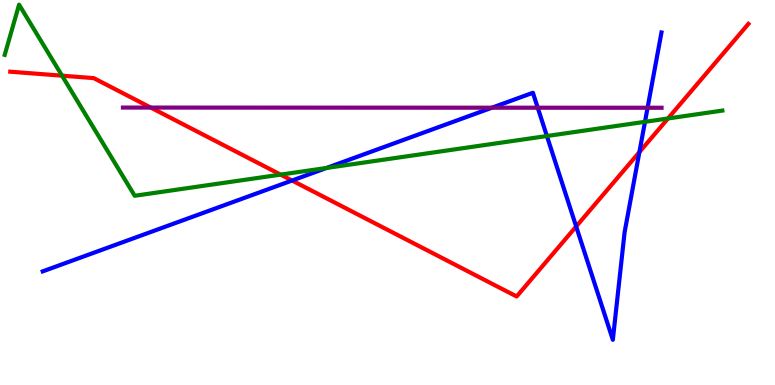[{'lines': ['blue', 'red'], 'intersections': [{'x': 3.77, 'y': 5.31}, {'x': 7.43, 'y': 4.12}, {'x': 8.25, 'y': 6.05}]}, {'lines': ['green', 'red'], 'intersections': [{'x': 0.801, 'y': 8.03}, {'x': 3.62, 'y': 5.46}, {'x': 8.62, 'y': 6.92}]}, {'lines': ['purple', 'red'], 'intersections': [{'x': 1.95, 'y': 7.21}]}, {'lines': ['blue', 'green'], 'intersections': [{'x': 4.21, 'y': 5.64}, {'x': 7.06, 'y': 6.47}, {'x': 8.32, 'y': 6.84}]}, {'lines': ['blue', 'purple'], 'intersections': [{'x': 6.35, 'y': 7.2}, {'x': 6.94, 'y': 7.2}, {'x': 8.36, 'y': 7.2}]}, {'lines': ['green', 'purple'], 'intersections': []}]